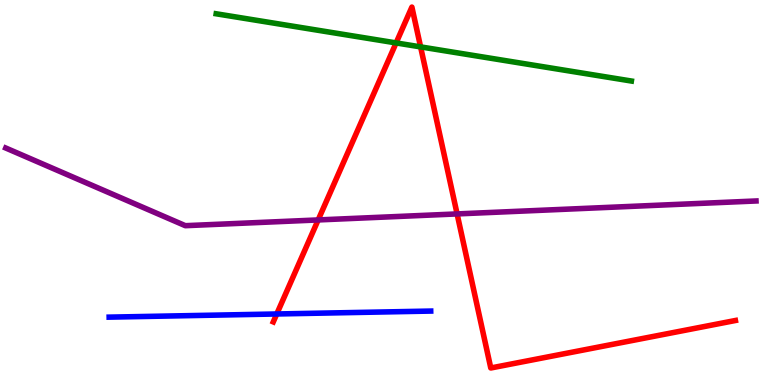[{'lines': ['blue', 'red'], 'intersections': [{'x': 3.57, 'y': 1.84}]}, {'lines': ['green', 'red'], 'intersections': [{'x': 5.11, 'y': 8.89}, {'x': 5.43, 'y': 8.78}]}, {'lines': ['purple', 'red'], 'intersections': [{'x': 4.11, 'y': 4.29}, {'x': 5.9, 'y': 4.44}]}, {'lines': ['blue', 'green'], 'intersections': []}, {'lines': ['blue', 'purple'], 'intersections': []}, {'lines': ['green', 'purple'], 'intersections': []}]